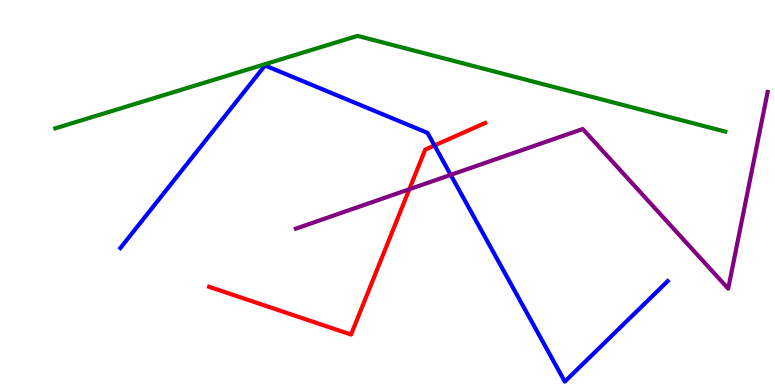[{'lines': ['blue', 'red'], 'intersections': [{'x': 5.61, 'y': 6.22}]}, {'lines': ['green', 'red'], 'intersections': []}, {'lines': ['purple', 'red'], 'intersections': [{'x': 5.28, 'y': 5.08}]}, {'lines': ['blue', 'green'], 'intersections': []}, {'lines': ['blue', 'purple'], 'intersections': [{'x': 5.82, 'y': 5.46}]}, {'lines': ['green', 'purple'], 'intersections': []}]